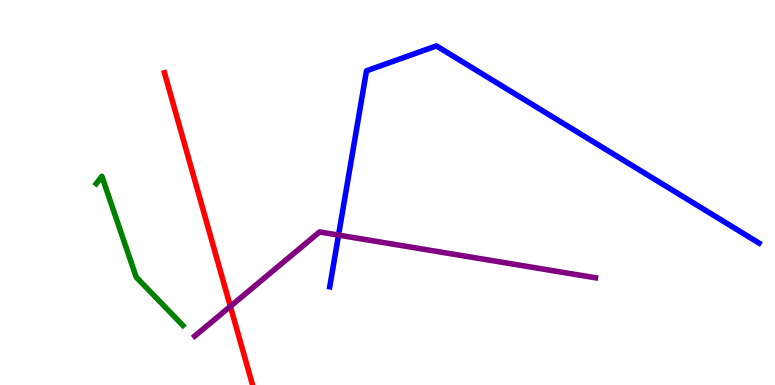[{'lines': ['blue', 'red'], 'intersections': []}, {'lines': ['green', 'red'], 'intersections': []}, {'lines': ['purple', 'red'], 'intersections': [{'x': 2.97, 'y': 2.04}]}, {'lines': ['blue', 'green'], 'intersections': []}, {'lines': ['blue', 'purple'], 'intersections': [{'x': 4.37, 'y': 3.89}]}, {'lines': ['green', 'purple'], 'intersections': []}]